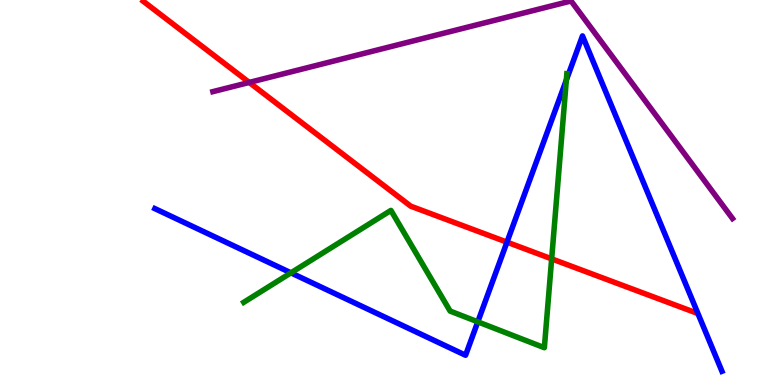[{'lines': ['blue', 'red'], 'intersections': [{'x': 6.54, 'y': 3.71}]}, {'lines': ['green', 'red'], 'intersections': [{'x': 7.12, 'y': 3.28}]}, {'lines': ['purple', 'red'], 'intersections': [{'x': 3.22, 'y': 7.86}]}, {'lines': ['blue', 'green'], 'intersections': [{'x': 3.75, 'y': 2.91}, {'x': 6.17, 'y': 1.64}, {'x': 7.31, 'y': 7.92}]}, {'lines': ['blue', 'purple'], 'intersections': []}, {'lines': ['green', 'purple'], 'intersections': []}]